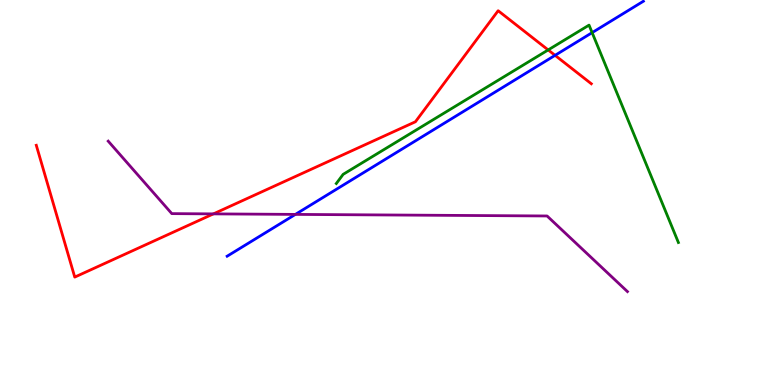[{'lines': ['blue', 'red'], 'intersections': [{'x': 7.16, 'y': 8.56}]}, {'lines': ['green', 'red'], 'intersections': [{'x': 7.07, 'y': 8.7}]}, {'lines': ['purple', 'red'], 'intersections': [{'x': 2.75, 'y': 4.44}]}, {'lines': ['blue', 'green'], 'intersections': [{'x': 7.64, 'y': 9.15}]}, {'lines': ['blue', 'purple'], 'intersections': [{'x': 3.81, 'y': 4.43}]}, {'lines': ['green', 'purple'], 'intersections': []}]